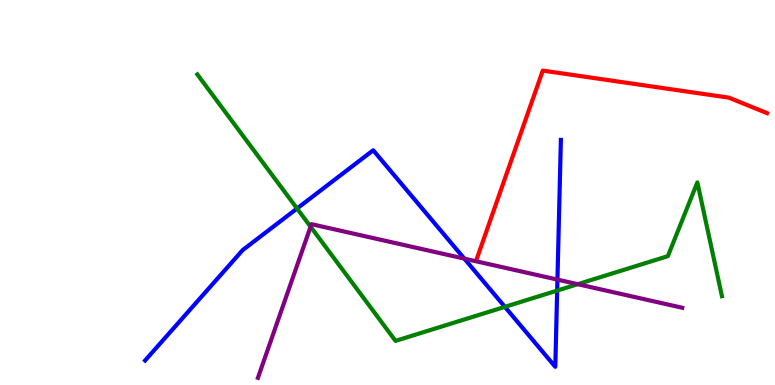[{'lines': ['blue', 'red'], 'intersections': []}, {'lines': ['green', 'red'], 'intersections': []}, {'lines': ['purple', 'red'], 'intersections': []}, {'lines': ['blue', 'green'], 'intersections': [{'x': 3.83, 'y': 4.58}, {'x': 6.51, 'y': 2.03}, {'x': 7.19, 'y': 2.45}]}, {'lines': ['blue', 'purple'], 'intersections': [{'x': 5.99, 'y': 3.28}, {'x': 7.19, 'y': 2.74}]}, {'lines': ['green', 'purple'], 'intersections': [{'x': 4.01, 'y': 4.11}, {'x': 7.45, 'y': 2.62}]}]